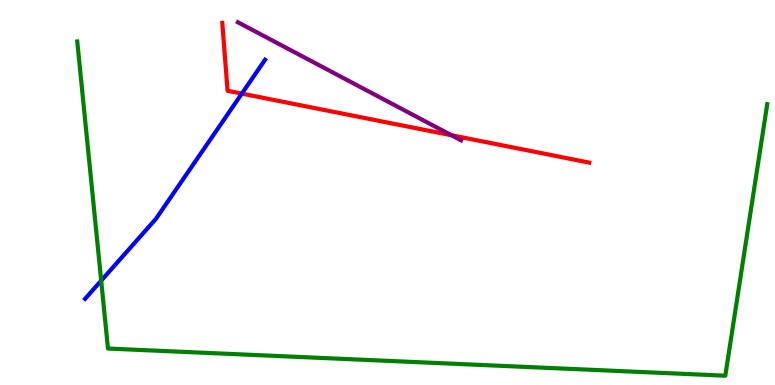[{'lines': ['blue', 'red'], 'intersections': [{'x': 3.12, 'y': 7.57}]}, {'lines': ['green', 'red'], 'intersections': []}, {'lines': ['purple', 'red'], 'intersections': [{'x': 5.83, 'y': 6.49}]}, {'lines': ['blue', 'green'], 'intersections': [{'x': 1.31, 'y': 2.71}]}, {'lines': ['blue', 'purple'], 'intersections': []}, {'lines': ['green', 'purple'], 'intersections': []}]